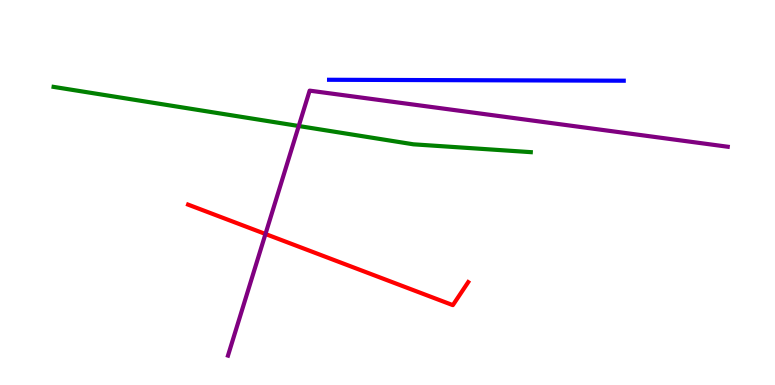[{'lines': ['blue', 'red'], 'intersections': []}, {'lines': ['green', 'red'], 'intersections': []}, {'lines': ['purple', 'red'], 'intersections': [{'x': 3.43, 'y': 3.92}]}, {'lines': ['blue', 'green'], 'intersections': []}, {'lines': ['blue', 'purple'], 'intersections': []}, {'lines': ['green', 'purple'], 'intersections': [{'x': 3.85, 'y': 6.73}]}]